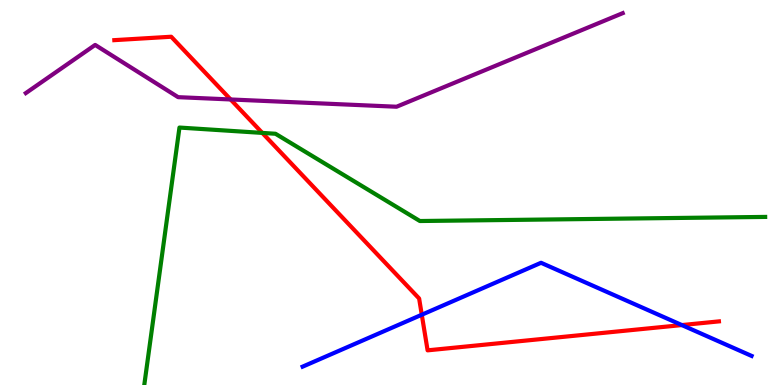[{'lines': ['blue', 'red'], 'intersections': [{'x': 5.44, 'y': 1.82}, {'x': 8.8, 'y': 1.56}]}, {'lines': ['green', 'red'], 'intersections': [{'x': 3.38, 'y': 6.55}]}, {'lines': ['purple', 'red'], 'intersections': [{'x': 2.98, 'y': 7.42}]}, {'lines': ['blue', 'green'], 'intersections': []}, {'lines': ['blue', 'purple'], 'intersections': []}, {'lines': ['green', 'purple'], 'intersections': []}]